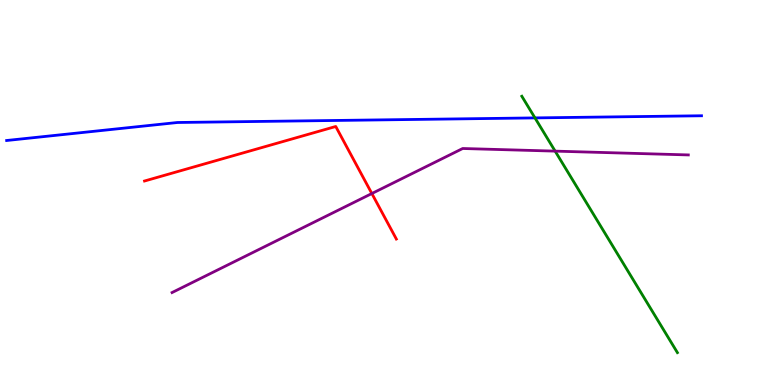[{'lines': ['blue', 'red'], 'intersections': []}, {'lines': ['green', 'red'], 'intersections': []}, {'lines': ['purple', 'red'], 'intersections': [{'x': 4.8, 'y': 4.97}]}, {'lines': ['blue', 'green'], 'intersections': [{'x': 6.9, 'y': 6.94}]}, {'lines': ['blue', 'purple'], 'intersections': []}, {'lines': ['green', 'purple'], 'intersections': [{'x': 7.16, 'y': 6.07}]}]